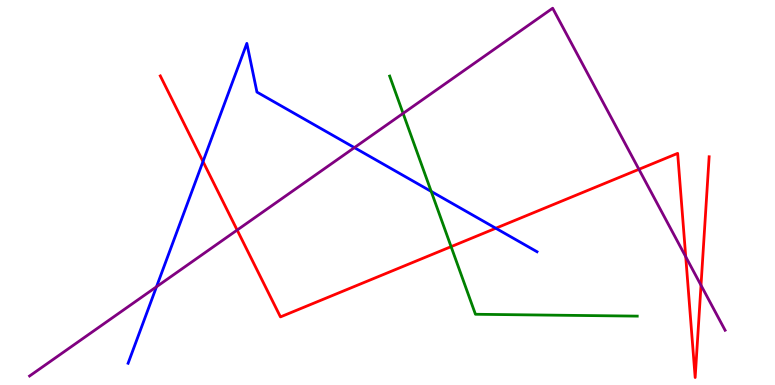[{'lines': ['blue', 'red'], 'intersections': [{'x': 2.62, 'y': 5.8}, {'x': 6.4, 'y': 4.07}]}, {'lines': ['green', 'red'], 'intersections': [{'x': 5.82, 'y': 3.59}]}, {'lines': ['purple', 'red'], 'intersections': [{'x': 3.06, 'y': 4.02}, {'x': 8.24, 'y': 5.6}, {'x': 8.85, 'y': 3.33}, {'x': 9.05, 'y': 2.59}]}, {'lines': ['blue', 'green'], 'intersections': [{'x': 5.56, 'y': 5.03}]}, {'lines': ['blue', 'purple'], 'intersections': [{'x': 2.02, 'y': 2.55}, {'x': 4.57, 'y': 6.17}]}, {'lines': ['green', 'purple'], 'intersections': [{'x': 5.2, 'y': 7.05}]}]